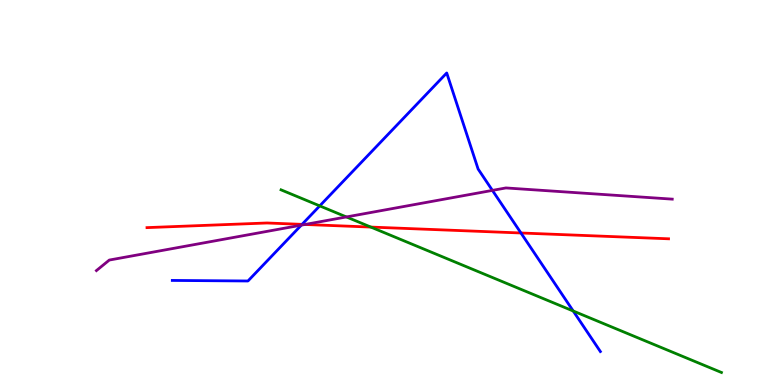[{'lines': ['blue', 'red'], 'intersections': [{'x': 3.9, 'y': 4.17}, {'x': 6.72, 'y': 3.95}]}, {'lines': ['green', 'red'], 'intersections': [{'x': 4.78, 'y': 4.1}]}, {'lines': ['purple', 'red'], 'intersections': [{'x': 3.93, 'y': 4.17}]}, {'lines': ['blue', 'green'], 'intersections': [{'x': 4.13, 'y': 4.65}, {'x': 7.4, 'y': 1.92}]}, {'lines': ['blue', 'purple'], 'intersections': [{'x': 3.89, 'y': 4.15}, {'x': 6.35, 'y': 5.05}]}, {'lines': ['green', 'purple'], 'intersections': [{'x': 4.47, 'y': 4.37}]}]